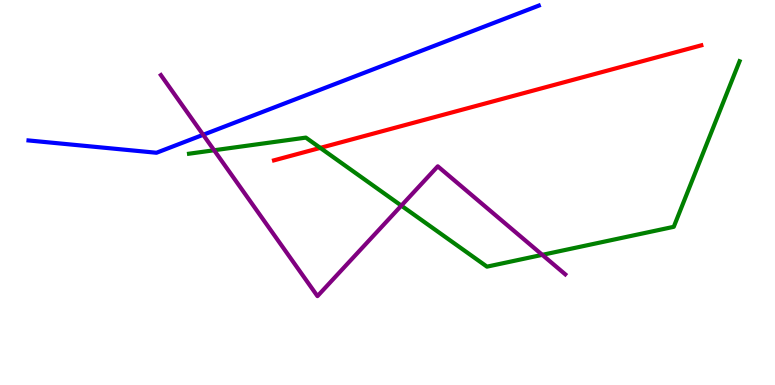[{'lines': ['blue', 'red'], 'intersections': []}, {'lines': ['green', 'red'], 'intersections': [{'x': 4.13, 'y': 6.16}]}, {'lines': ['purple', 'red'], 'intersections': []}, {'lines': ['blue', 'green'], 'intersections': []}, {'lines': ['blue', 'purple'], 'intersections': [{'x': 2.62, 'y': 6.5}]}, {'lines': ['green', 'purple'], 'intersections': [{'x': 2.76, 'y': 6.1}, {'x': 5.18, 'y': 4.66}, {'x': 7.0, 'y': 3.38}]}]